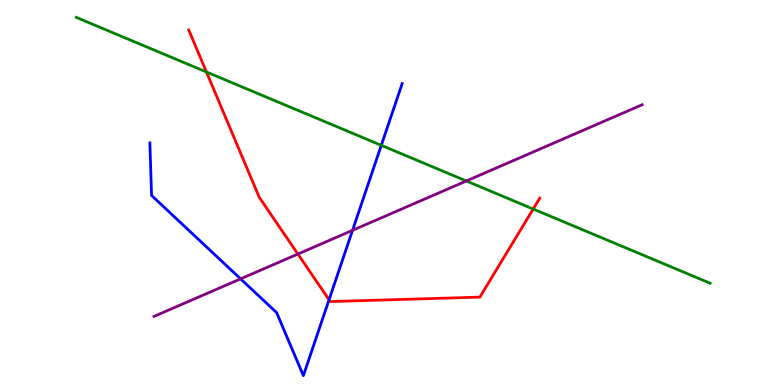[{'lines': ['blue', 'red'], 'intersections': [{'x': 4.25, 'y': 2.21}]}, {'lines': ['green', 'red'], 'intersections': [{'x': 2.66, 'y': 8.13}, {'x': 6.88, 'y': 4.57}]}, {'lines': ['purple', 'red'], 'intersections': [{'x': 3.84, 'y': 3.4}]}, {'lines': ['blue', 'green'], 'intersections': [{'x': 4.92, 'y': 6.23}]}, {'lines': ['blue', 'purple'], 'intersections': [{'x': 3.1, 'y': 2.76}, {'x': 4.55, 'y': 4.02}]}, {'lines': ['green', 'purple'], 'intersections': [{'x': 6.02, 'y': 5.3}]}]